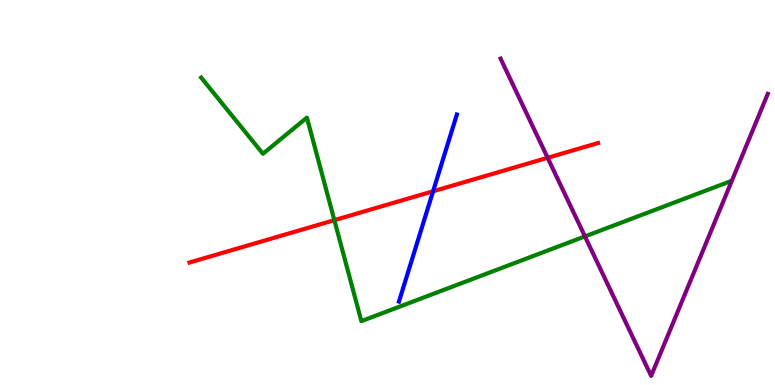[{'lines': ['blue', 'red'], 'intersections': [{'x': 5.59, 'y': 5.03}]}, {'lines': ['green', 'red'], 'intersections': [{'x': 4.31, 'y': 4.28}]}, {'lines': ['purple', 'red'], 'intersections': [{'x': 7.07, 'y': 5.9}]}, {'lines': ['blue', 'green'], 'intersections': []}, {'lines': ['blue', 'purple'], 'intersections': []}, {'lines': ['green', 'purple'], 'intersections': [{'x': 7.55, 'y': 3.86}]}]